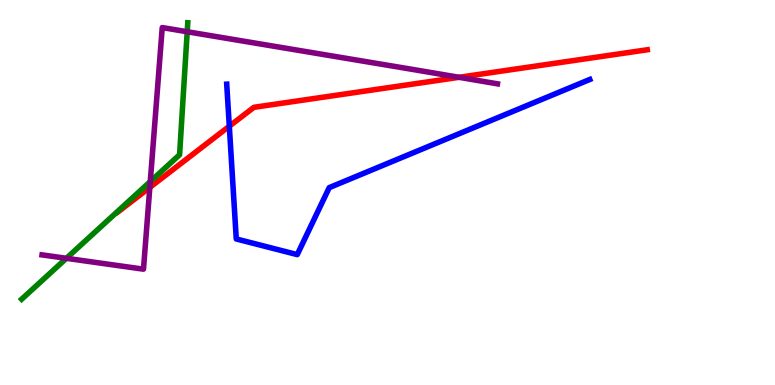[{'lines': ['blue', 'red'], 'intersections': [{'x': 2.96, 'y': 6.72}]}, {'lines': ['green', 'red'], 'intersections': []}, {'lines': ['purple', 'red'], 'intersections': [{'x': 1.93, 'y': 5.13}, {'x': 5.92, 'y': 7.99}]}, {'lines': ['blue', 'green'], 'intersections': []}, {'lines': ['blue', 'purple'], 'intersections': []}, {'lines': ['green', 'purple'], 'intersections': [{'x': 0.856, 'y': 3.29}, {'x': 1.94, 'y': 5.28}, {'x': 2.42, 'y': 9.18}]}]